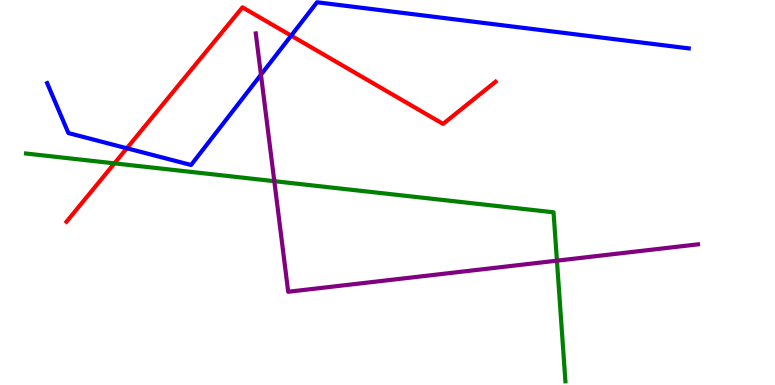[{'lines': ['blue', 'red'], 'intersections': [{'x': 1.64, 'y': 6.15}, {'x': 3.76, 'y': 9.07}]}, {'lines': ['green', 'red'], 'intersections': [{'x': 1.48, 'y': 5.76}]}, {'lines': ['purple', 'red'], 'intersections': []}, {'lines': ['blue', 'green'], 'intersections': []}, {'lines': ['blue', 'purple'], 'intersections': [{'x': 3.37, 'y': 8.06}]}, {'lines': ['green', 'purple'], 'intersections': [{'x': 3.54, 'y': 5.29}, {'x': 7.19, 'y': 3.23}]}]